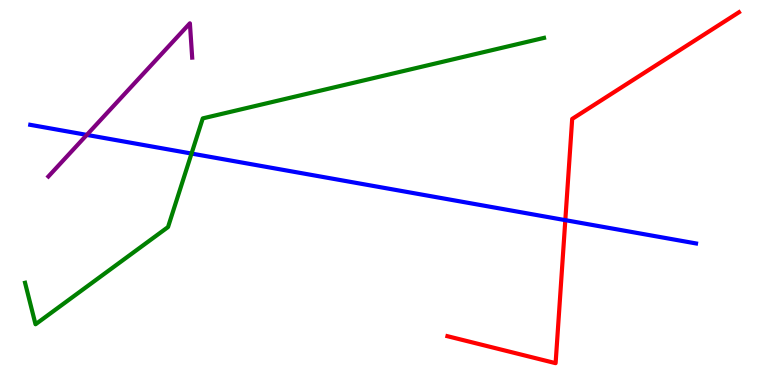[{'lines': ['blue', 'red'], 'intersections': [{'x': 7.29, 'y': 4.28}]}, {'lines': ['green', 'red'], 'intersections': []}, {'lines': ['purple', 'red'], 'intersections': []}, {'lines': ['blue', 'green'], 'intersections': [{'x': 2.47, 'y': 6.01}]}, {'lines': ['blue', 'purple'], 'intersections': [{'x': 1.12, 'y': 6.5}]}, {'lines': ['green', 'purple'], 'intersections': []}]